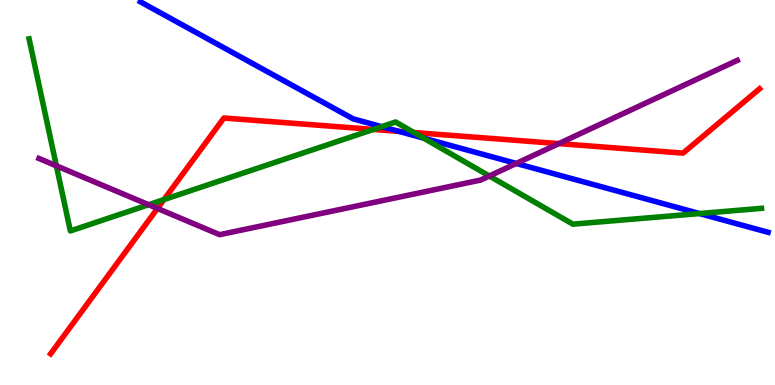[{'lines': ['blue', 'red'], 'intersections': [{'x': 5.15, 'y': 6.59}]}, {'lines': ['green', 'red'], 'intersections': [{'x': 2.12, 'y': 4.82}, {'x': 4.82, 'y': 6.64}, {'x': 5.34, 'y': 6.56}]}, {'lines': ['purple', 'red'], 'intersections': [{'x': 2.03, 'y': 4.59}, {'x': 7.21, 'y': 6.27}]}, {'lines': ['blue', 'green'], 'intersections': [{'x': 4.92, 'y': 6.71}, {'x': 5.47, 'y': 6.41}, {'x': 9.03, 'y': 4.45}]}, {'lines': ['blue', 'purple'], 'intersections': [{'x': 6.66, 'y': 5.75}]}, {'lines': ['green', 'purple'], 'intersections': [{'x': 0.727, 'y': 5.69}, {'x': 1.92, 'y': 4.68}, {'x': 6.31, 'y': 5.43}]}]